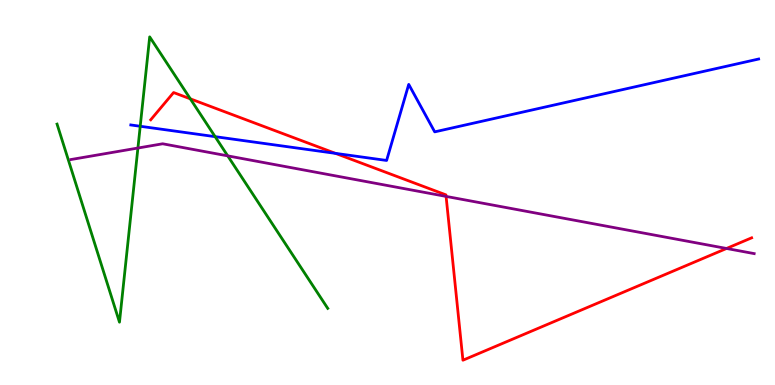[{'lines': ['blue', 'red'], 'intersections': [{'x': 4.33, 'y': 6.02}]}, {'lines': ['green', 'red'], 'intersections': [{'x': 2.46, 'y': 7.43}]}, {'lines': ['purple', 'red'], 'intersections': [{'x': 5.76, 'y': 4.9}, {'x': 9.37, 'y': 3.55}]}, {'lines': ['blue', 'green'], 'intersections': [{'x': 1.81, 'y': 6.72}, {'x': 2.78, 'y': 6.45}]}, {'lines': ['blue', 'purple'], 'intersections': []}, {'lines': ['green', 'purple'], 'intersections': [{'x': 1.78, 'y': 6.15}, {'x': 2.94, 'y': 5.95}]}]